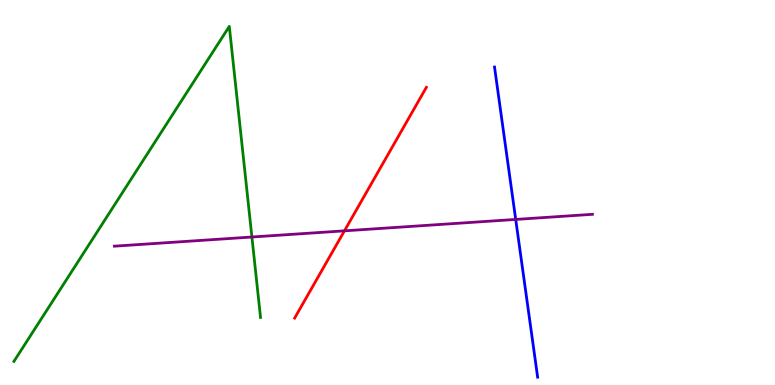[{'lines': ['blue', 'red'], 'intersections': []}, {'lines': ['green', 'red'], 'intersections': []}, {'lines': ['purple', 'red'], 'intersections': [{'x': 4.44, 'y': 4.0}]}, {'lines': ['blue', 'green'], 'intersections': []}, {'lines': ['blue', 'purple'], 'intersections': [{'x': 6.65, 'y': 4.3}]}, {'lines': ['green', 'purple'], 'intersections': [{'x': 3.25, 'y': 3.84}]}]